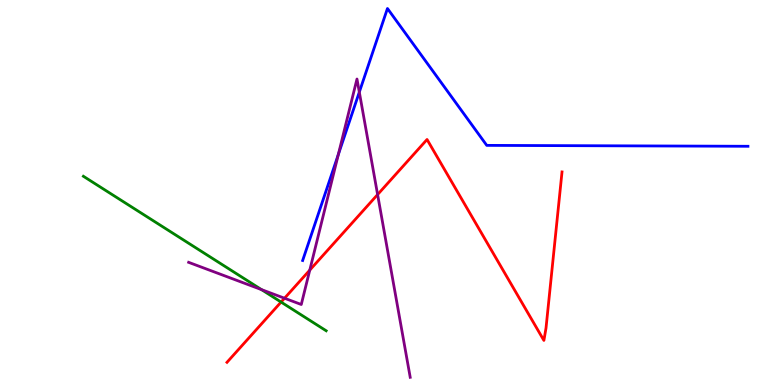[{'lines': ['blue', 'red'], 'intersections': []}, {'lines': ['green', 'red'], 'intersections': [{'x': 3.63, 'y': 2.15}]}, {'lines': ['purple', 'red'], 'intersections': [{'x': 3.67, 'y': 2.25}, {'x': 4.0, 'y': 2.98}, {'x': 4.87, 'y': 4.95}]}, {'lines': ['blue', 'green'], 'intersections': []}, {'lines': ['blue', 'purple'], 'intersections': [{'x': 4.37, 'y': 5.99}, {'x': 4.64, 'y': 7.61}]}, {'lines': ['green', 'purple'], 'intersections': [{'x': 3.37, 'y': 2.48}]}]